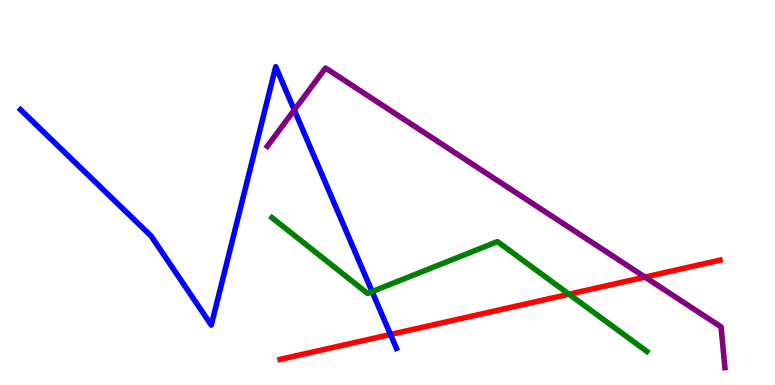[{'lines': ['blue', 'red'], 'intersections': [{'x': 5.04, 'y': 1.31}]}, {'lines': ['green', 'red'], 'intersections': [{'x': 7.34, 'y': 2.36}]}, {'lines': ['purple', 'red'], 'intersections': [{'x': 8.32, 'y': 2.8}]}, {'lines': ['blue', 'green'], 'intersections': [{'x': 4.8, 'y': 2.43}]}, {'lines': ['blue', 'purple'], 'intersections': [{'x': 3.8, 'y': 7.14}]}, {'lines': ['green', 'purple'], 'intersections': []}]